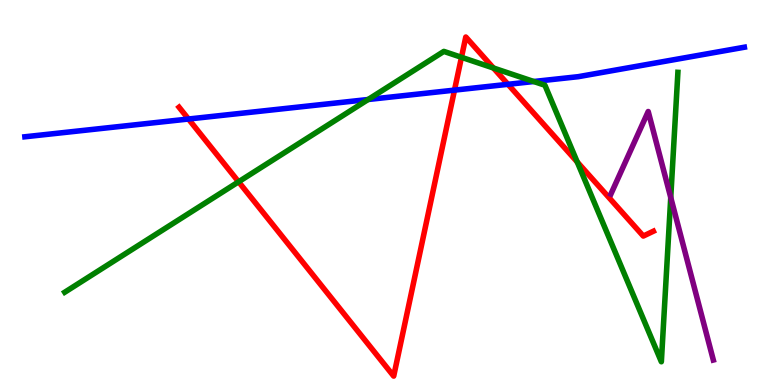[{'lines': ['blue', 'red'], 'intersections': [{'x': 2.43, 'y': 6.91}, {'x': 5.86, 'y': 7.66}, {'x': 6.55, 'y': 7.81}]}, {'lines': ['green', 'red'], 'intersections': [{'x': 3.08, 'y': 5.28}, {'x': 5.95, 'y': 8.51}, {'x': 6.37, 'y': 8.23}, {'x': 7.45, 'y': 5.79}]}, {'lines': ['purple', 'red'], 'intersections': []}, {'lines': ['blue', 'green'], 'intersections': [{'x': 4.75, 'y': 7.42}, {'x': 6.89, 'y': 7.88}]}, {'lines': ['blue', 'purple'], 'intersections': []}, {'lines': ['green', 'purple'], 'intersections': [{'x': 8.65, 'y': 4.87}]}]